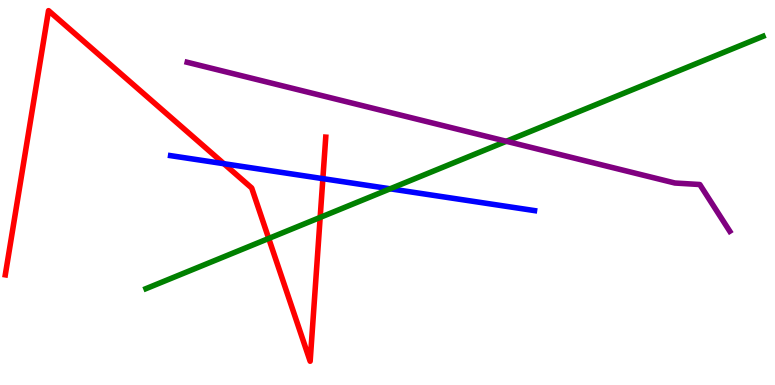[{'lines': ['blue', 'red'], 'intersections': [{'x': 2.89, 'y': 5.75}, {'x': 4.17, 'y': 5.36}]}, {'lines': ['green', 'red'], 'intersections': [{'x': 3.47, 'y': 3.81}, {'x': 4.13, 'y': 4.35}]}, {'lines': ['purple', 'red'], 'intersections': []}, {'lines': ['blue', 'green'], 'intersections': [{'x': 5.03, 'y': 5.1}]}, {'lines': ['blue', 'purple'], 'intersections': []}, {'lines': ['green', 'purple'], 'intersections': [{'x': 6.53, 'y': 6.33}]}]